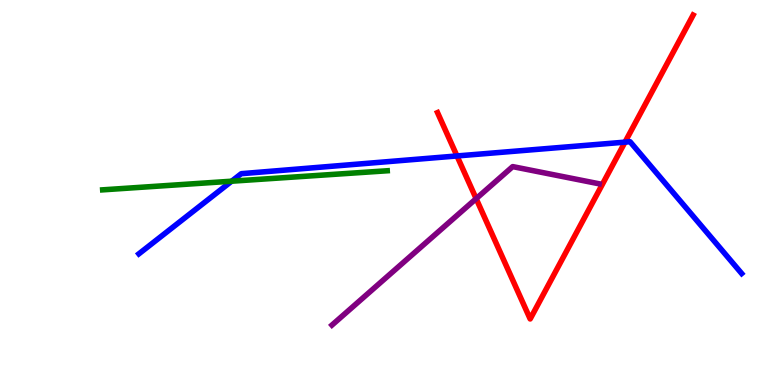[{'lines': ['blue', 'red'], 'intersections': [{'x': 5.9, 'y': 5.95}, {'x': 8.06, 'y': 6.31}]}, {'lines': ['green', 'red'], 'intersections': []}, {'lines': ['purple', 'red'], 'intersections': [{'x': 6.14, 'y': 4.84}]}, {'lines': ['blue', 'green'], 'intersections': [{'x': 2.99, 'y': 5.29}]}, {'lines': ['blue', 'purple'], 'intersections': []}, {'lines': ['green', 'purple'], 'intersections': []}]